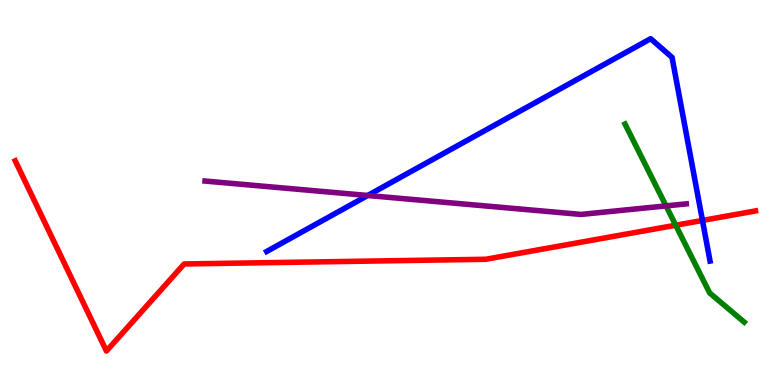[{'lines': ['blue', 'red'], 'intersections': [{'x': 9.06, 'y': 4.27}]}, {'lines': ['green', 'red'], 'intersections': [{'x': 8.72, 'y': 4.15}]}, {'lines': ['purple', 'red'], 'intersections': []}, {'lines': ['blue', 'green'], 'intersections': []}, {'lines': ['blue', 'purple'], 'intersections': [{'x': 4.74, 'y': 4.92}]}, {'lines': ['green', 'purple'], 'intersections': [{'x': 8.59, 'y': 4.65}]}]